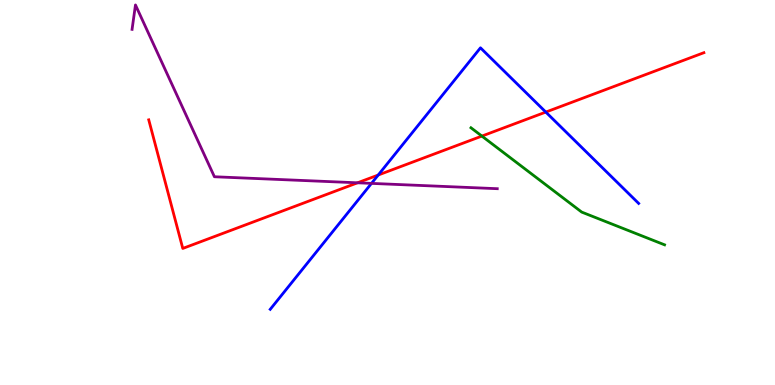[{'lines': ['blue', 'red'], 'intersections': [{'x': 4.88, 'y': 5.45}, {'x': 7.04, 'y': 7.09}]}, {'lines': ['green', 'red'], 'intersections': [{'x': 6.22, 'y': 6.47}]}, {'lines': ['purple', 'red'], 'intersections': [{'x': 4.61, 'y': 5.25}]}, {'lines': ['blue', 'green'], 'intersections': []}, {'lines': ['blue', 'purple'], 'intersections': [{'x': 4.79, 'y': 5.24}]}, {'lines': ['green', 'purple'], 'intersections': []}]